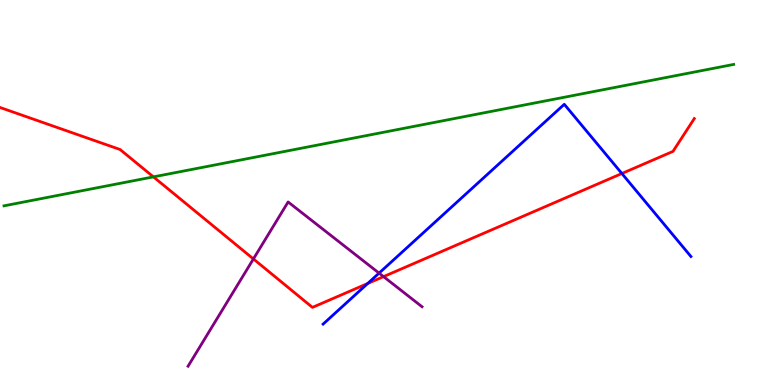[{'lines': ['blue', 'red'], 'intersections': [{'x': 4.74, 'y': 2.64}, {'x': 8.02, 'y': 5.49}]}, {'lines': ['green', 'red'], 'intersections': [{'x': 1.98, 'y': 5.41}]}, {'lines': ['purple', 'red'], 'intersections': [{'x': 3.27, 'y': 3.27}, {'x': 4.95, 'y': 2.81}]}, {'lines': ['blue', 'green'], 'intersections': []}, {'lines': ['blue', 'purple'], 'intersections': [{'x': 4.89, 'y': 2.91}]}, {'lines': ['green', 'purple'], 'intersections': []}]